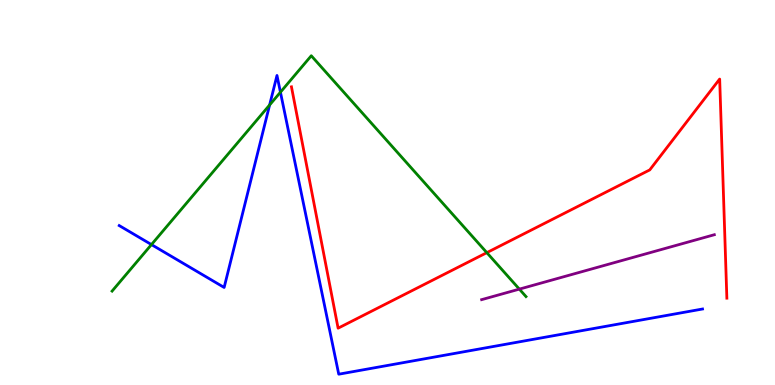[{'lines': ['blue', 'red'], 'intersections': []}, {'lines': ['green', 'red'], 'intersections': [{'x': 6.28, 'y': 3.44}]}, {'lines': ['purple', 'red'], 'intersections': []}, {'lines': ['blue', 'green'], 'intersections': [{'x': 1.95, 'y': 3.65}, {'x': 3.48, 'y': 7.27}, {'x': 3.62, 'y': 7.61}]}, {'lines': ['blue', 'purple'], 'intersections': []}, {'lines': ['green', 'purple'], 'intersections': [{'x': 6.7, 'y': 2.49}]}]